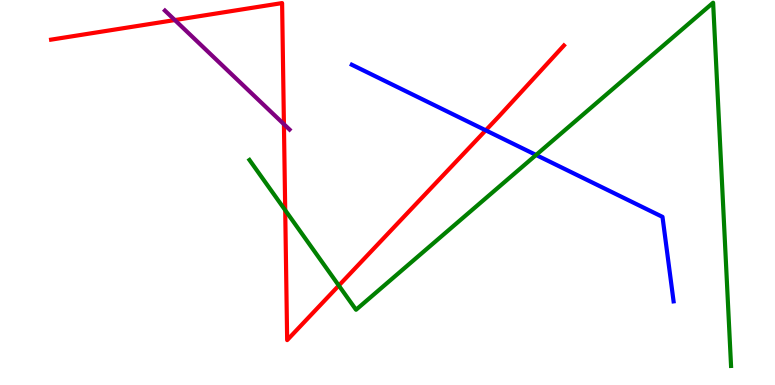[{'lines': ['blue', 'red'], 'intersections': [{'x': 6.27, 'y': 6.61}]}, {'lines': ['green', 'red'], 'intersections': [{'x': 3.68, 'y': 4.54}, {'x': 4.37, 'y': 2.58}]}, {'lines': ['purple', 'red'], 'intersections': [{'x': 2.26, 'y': 9.48}, {'x': 3.66, 'y': 6.77}]}, {'lines': ['blue', 'green'], 'intersections': [{'x': 6.92, 'y': 5.97}]}, {'lines': ['blue', 'purple'], 'intersections': []}, {'lines': ['green', 'purple'], 'intersections': []}]